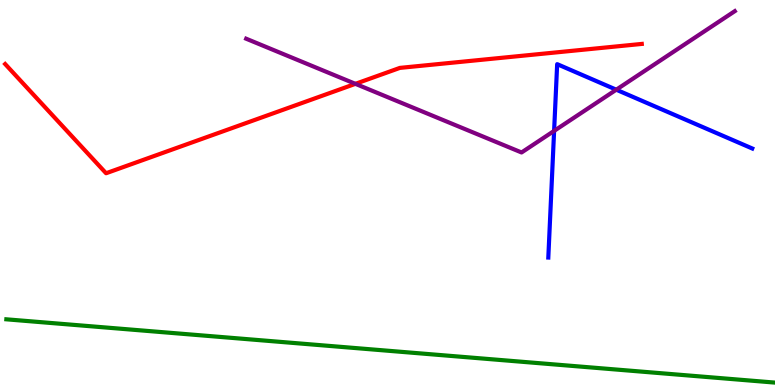[{'lines': ['blue', 'red'], 'intersections': []}, {'lines': ['green', 'red'], 'intersections': []}, {'lines': ['purple', 'red'], 'intersections': [{'x': 4.59, 'y': 7.82}]}, {'lines': ['blue', 'green'], 'intersections': []}, {'lines': ['blue', 'purple'], 'intersections': [{'x': 7.15, 'y': 6.6}, {'x': 7.95, 'y': 7.67}]}, {'lines': ['green', 'purple'], 'intersections': []}]